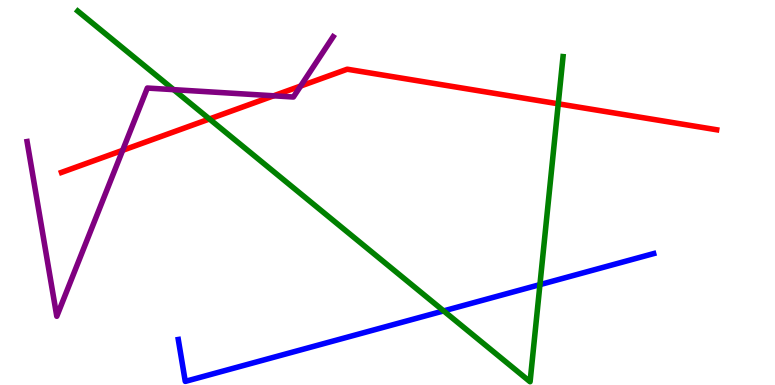[{'lines': ['blue', 'red'], 'intersections': []}, {'lines': ['green', 'red'], 'intersections': [{'x': 2.7, 'y': 6.91}, {'x': 7.2, 'y': 7.3}]}, {'lines': ['purple', 'red'], 'intersections': [{'x': 1.58, 'y': 6.1}, {'x': 3.53, 'y': 7.51}, {'x': 3.88, 'y': 7.76}]}, {'lines': ['blue', 'green'], 'intersections': [{'x': 5.72, 'y': 1.92}, {'x': 6.97, 'y': 2.61}]}, {'lines': ['blue', 'purple'], 'intersections': []}, {'lines': ['green', 'purple'], 'intersections': [{'x': 2.24, 'y': 7.67}]}]